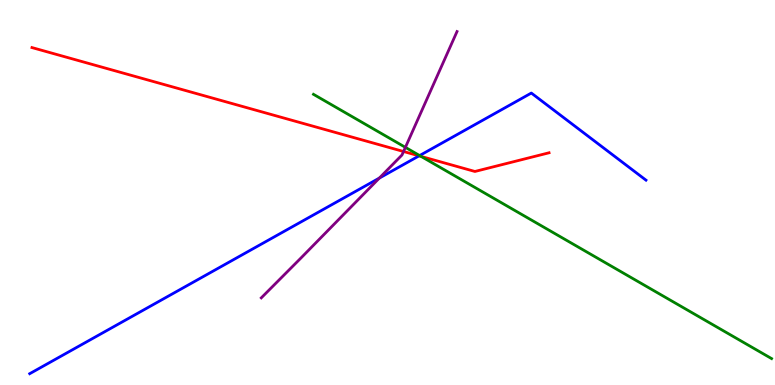[{'lines': ['blue', 'red'], 'intersections': [{'x': 5.41, 'y': 5.95}]}, {'lines': ['green', 'red'], 'intersections': [{'x': 5.43, 'y': 5.94}]}, {'lines': ['purple', 'red'], 'intersections': [{'x': 5.21, 'y': 6.06}]}, {'lines': ['blue', 'green'], 'intersections': [{'x': 5.41, 'y': 5.96}]}, {'lines': ['blue', 'purple'], 'intersections': [{'x': 4.89, 'y': 5.37}]}, {'lines': ['green', 'purple'], 'intersections': [{'x': 5.23, 'y': 6.17}]}]